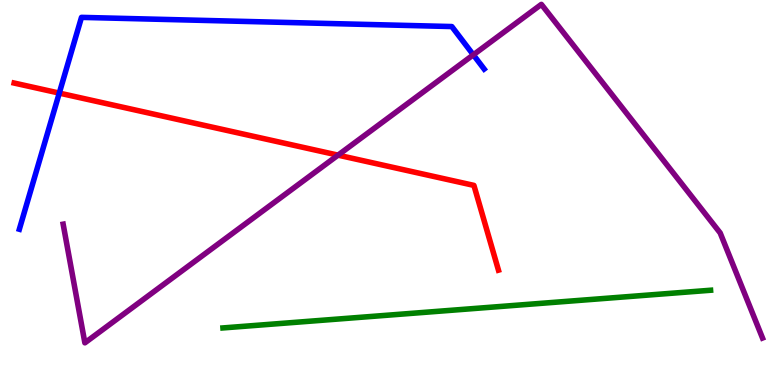[{'lines': ['blue', 'red'], 'intersections': [{'x': 0.765, 'y': 7.58}]}, {'lines': ['green', 'red'], 'intersections': []}, {'lines': ['purple', 'red'], 'intersections': [{'x': 4.36, 'y': 5.97}]}, {'lines': ['blue', 'green'], 'intersections': []}, {'lines': ['blue', 'purple'], 'intersections': [{'x': 6.11, 'y': 8.58}]}, {'lines': ['green', 'purple'], 'intersections': []}]